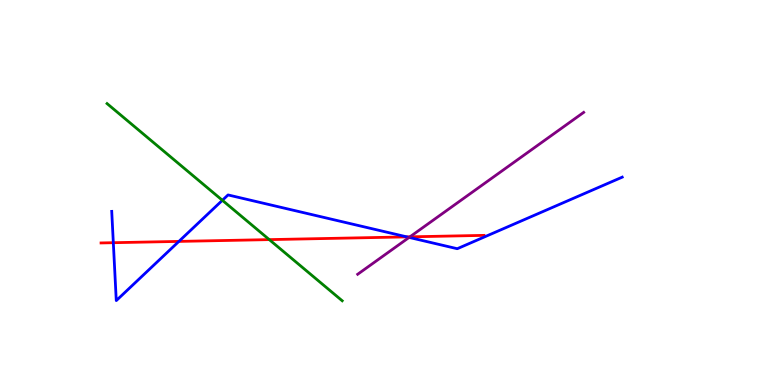[{'lines': ['blue', 'red'], 'intersections': [{'x': 1.46, 'y': 3.7}, {'x': 2.31, 'y': 3.73}, {'x': 5.25, 'y': 3.85}]}, {'lines': ['green', 'red'], 'intersections': [{'x': 3.47, 'y': 3.78}]}, {'lines': ['purple', 'red'], 'intersections': [{'x': 5.29, 'y': 3.85}]}, {'lines': ['blue', 'green'], 'intersections': [{'x': 2.87, 'y': 4.8}]}, {'lines': ['blue', 'purple'], 'intersections': [{'x': 5.28, 'y': 3.83}]}, {'lines': ['green', 'purple'], 'intersections': []}]